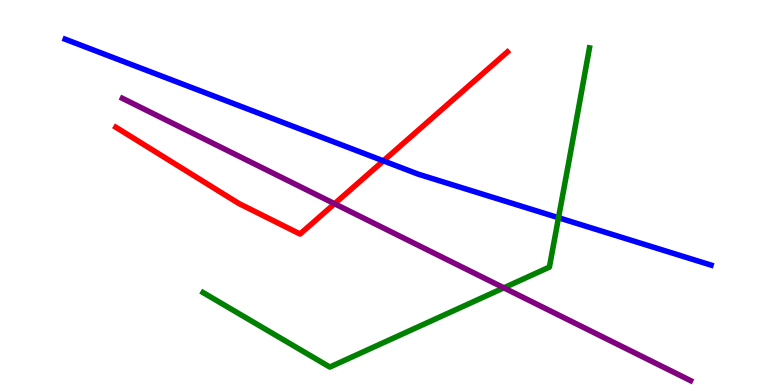[{'lines': ['blue', 'red'], 'intersections': [{'x': 4.95, 'y': 5.82}]}, {'lines': ['green', 'red'], 'intersections': []}, {'lines': ['purple', 'red'], 'intersections': [{'x': 4.32, 'y': 4.71}]}, {'lines': ['blue', 'green'], 'intersections': [{'x': 7.21, 'y': 4.34}]}, {'lines': ['blue', 'purple'], 'intersections': []}, {'lines': ['green', 'purple'], 'intersections': [{'x': 6.5, 'y': 2.52}]}]